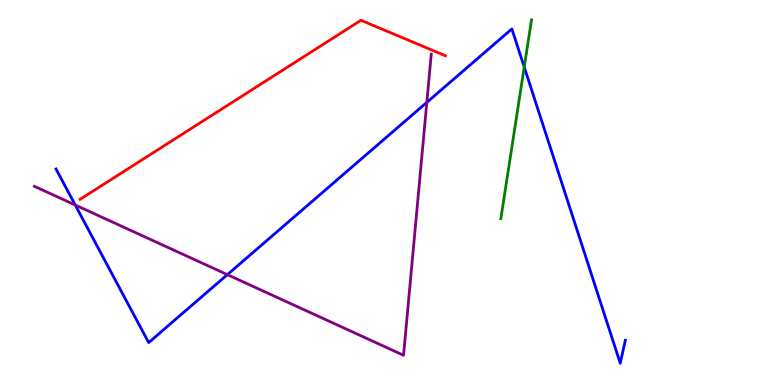[{'lines': ['blue', 'red'], 'intersections': []}, {'lines': ['green', 'red'], 'intersections': []}, {'lines': ['purple', 'red'], 'intersections': []}, {'lines': ['blue', 'green'], 'intersections': [{'x': 6.76, 'y': 8.26}]}, {'lines': ['blue', 'purple'], 'intersections': [{'x': 0.971, 'y': 4.68}, {'x': 2.93, 'y': 2.87}, {'x': 5.51, 'y': 7.34}]}, {'lines': ['green', 'purple'], 'intersections': []}]